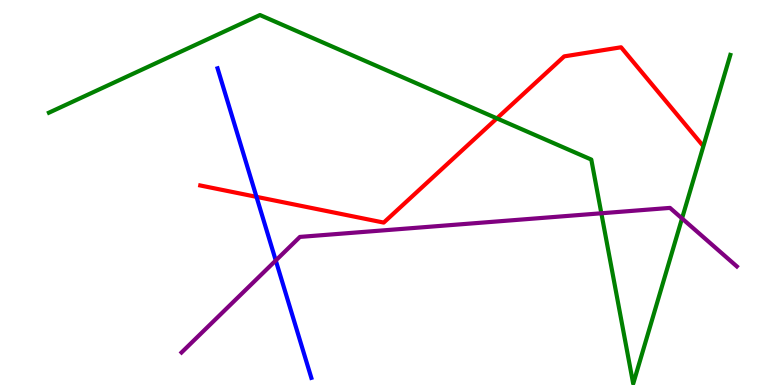[{'lines': ['blue', 'red'], 'intersections': [{'x': 3.31, 'y': 4.89}]}, {'lines': ['green', 'red'], 'intersections': [{'x': 6.41, 'y': 6.93}]}, {'lines': ['purple', 'red'], 'intersections': []}, {'lines': ['blue', 'green'], 'intersections': []}, {'lines': ['blue', 'purple'], 'intersections': [{'x': 3.56, 'y': 3.23}]}, {'lines': ['green', 'purple'], 'intersections': [{'x': 7.76, 'y': 4.46}, {'x': 8.8, 'y': 4.33}]}]